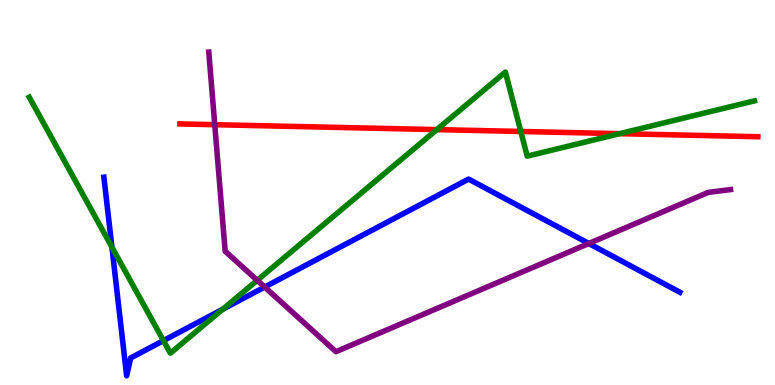[{'lines': ['blue', 'red'], 'intersections': []}, {'lines': ['green', 'red'], 'intersections': [{'x': 5.64, 'y': 6.63}, {'x': 6.72, 'y': 6.59}, {'x': 8.0, 'y': 6.53}]}, {'lines': ['purple', 'red'], 'intersections': [{'x': 2.77, 'y': 6.76}]}, {'lines': ['blue', 'green'], 'intersections': [{'x': 1.44, 'y': 3.58}, {'x': 2.11, 'y': 1.15}, {'x': 2.87, 'y': 1.97}]}, {'lines': ['blue', 'purple'], 'intersections': [{'x': 3.42, 'y': 2.54}, {'x': 7.6, 'y': 3.68}]}, {'lines': ['green', 'purple'], 'intersections': [{'x': 3.32, 'y': 2.72}]}]